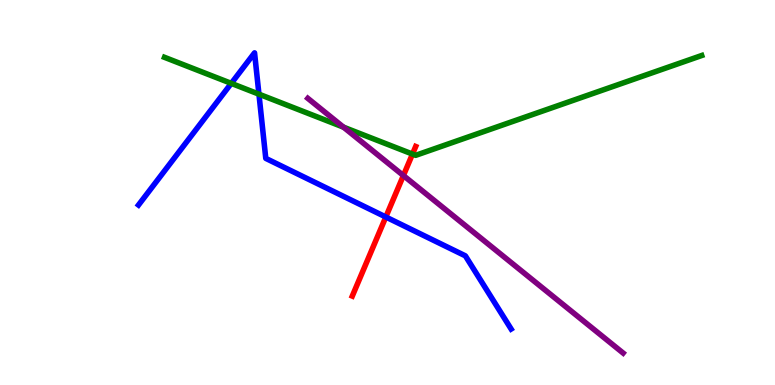[{'lines': ['blue', 'red'], 'intersections': [{'x': 4.98, 'y': 4.36}]}, {'lines': ['green', 'red'], 'intersections': [{'x': 5.32, 'y': 6.0}]}, {'lines': ['purple', 'red'], 'intersections': [{'x': 5.2, 'y': 5.44}]}, {'lines': ['blue', 'green'], 'intersections': [{'x': 2.98, 'y': 7.83}, {'x': 3.34, 'y': 7.55}]}, {'lines': ['blue', 'purple'], 'intersections': []}, {'lines': ['green', 'purple'], 'intersections': [{'x': 4.43, 'y': 6.7}]}]